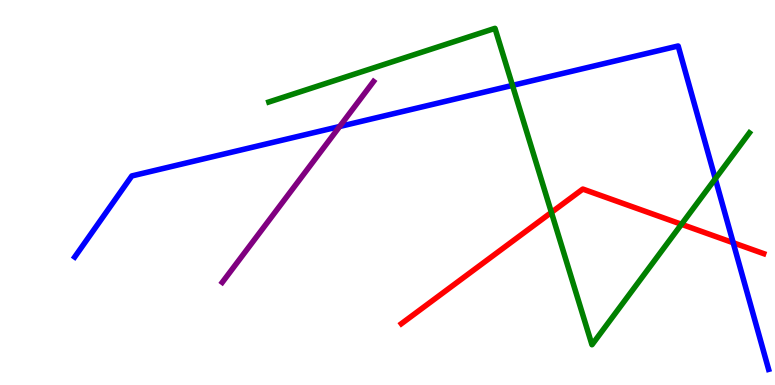[{'lines': ['blue', 'red'], 'intersections': [{'x': 9.46, 'y': 3.69}]}, {'lines': ['green', 'red'], 'intersections': [{'x': 7.11, 'y': 4.48}, {'x': 8.79, 'y': 4.17}]}, {'lines': ['purple', 'red'], 'intersections': []}, {'lines': ['blue', 'green'], 'intersections': [{'x': 6.61, 'y': 7.78}, {'x': 9.23, 'y': 5.36}]}, {'lines': ['blue', 'purple'], 'intersections': [{'x': 4.38, 'y': 6.71}]}, {'lines': ['green', 'purple'], 'intersections': []}]